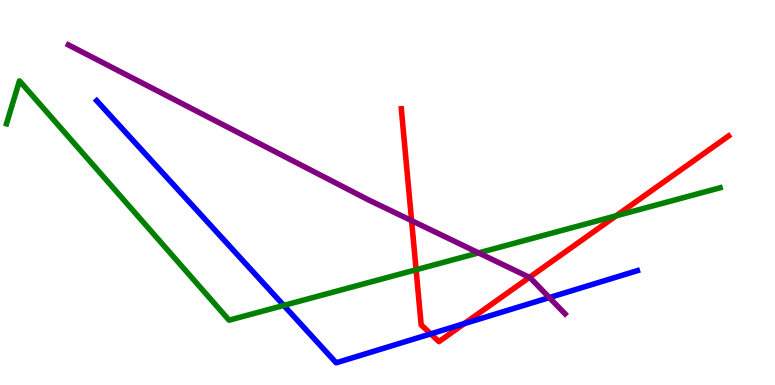[{'lines': ['blue', 'red'], 'intersections': [{'x': 5.56, 'y': 1.33}, {'x': 5.99, 'y': 1.59}]}, {'lines': ['green', 'red'], 'intersections': [{'x': 5.37, 'y': 2.99}, {'x': 7.95, 'y': 4.39}]}, {'lines': ['purple', 'red'], 'intersections': [{'x': 5.31, 'y': 4.27}, {'x': 6.83, 'y': 2.8}]}, {'lines': ['blue', 'green'], 'intersections': [{'x': 3.66, 'y': 2.07}]}, {'lines': ['blue', 'purple'], 'intersections': [{'x': 7.09, 'y': 2.27}]}, {'lines': ['green', 'purple'], 'intersections': [{'x': 6.18, 'y': 3.43}]}]